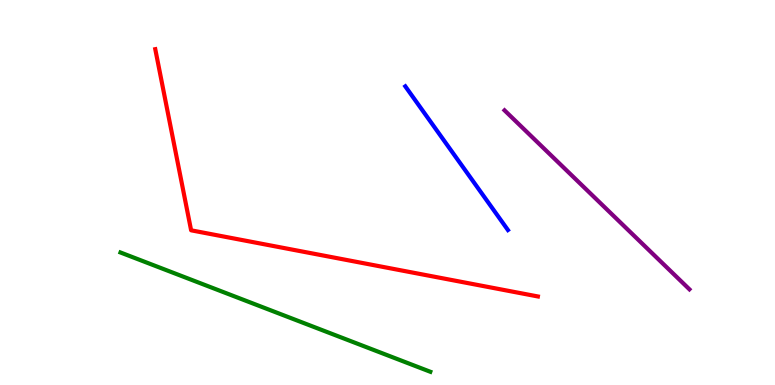[{'lines': ['blue', 'red'], 'intersections': []}, {'lines': ['green', 'red'], 'intersections': []}, {'lines': ['purple', 'red'], 'intersections': []}, {'lines': ['blue', 'green'], 'intersections': []}, {'lines': ['blue', 'purple'], 'intersections': []}, {'lines': ['green', 'purple'], 'intersections': []}]